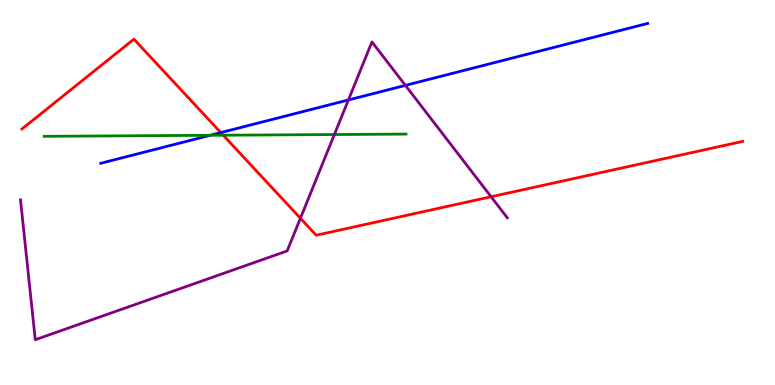[{'lines': ['blue', 'red'], 'intersections': [{'x': 2.85, 'y': 6.56}]}, {'lines': ['green', 'red'], 'intersections': [{'x': 2.88, 'y': 6.49}]}, {'lines': ['purple', 'red'], 'intersections': [{'x': 3.88, 'y': 4.33}, {'x': 6.34, 'y': 4.89}]}, {'lines': ['blue', 'green'], 'intersections': [{'x': 2.71, 'y': 6.49}]}, {'lines': ['blue', 'purple'], 'intersections': [{'x': 4.5, 'y': 7.4}, {'x': 5.23, 'y': 7.78}]}, {'lines': ['green', 'purple'], 'intersections': [{'x': 4.31, 'y': 6.51}]}]